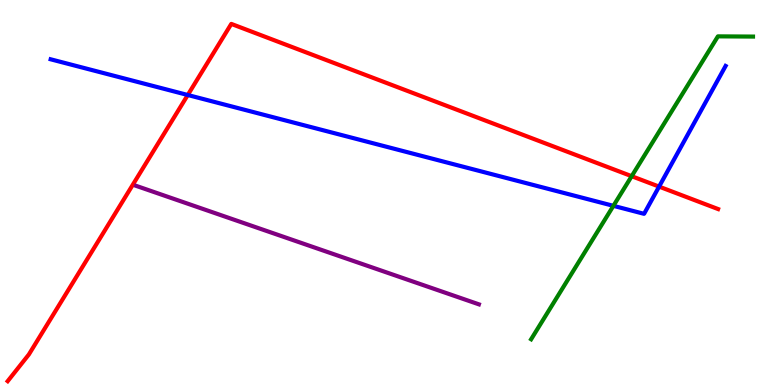[{'lines': ['blue', 'red'], 'intersections': [{'x': 2.42, 'y': 7.53}, {'x': 8.5, 'y': 5.15}]}, {'lines': ['green', 'red'], 'intersections': [{'x': 8.15, 'y': 5.42}]}, {'lines': ['purple', 'red'], 'intersections': []}, {'lines': ['blue', 'green'], 'intersections': [{'x': 7.91, 'y': 4.65}]}, {'lines': ['blue', 'purple'], 'intersections': []}, {'lines': ['green', 'purple'], 'intersections': []}]